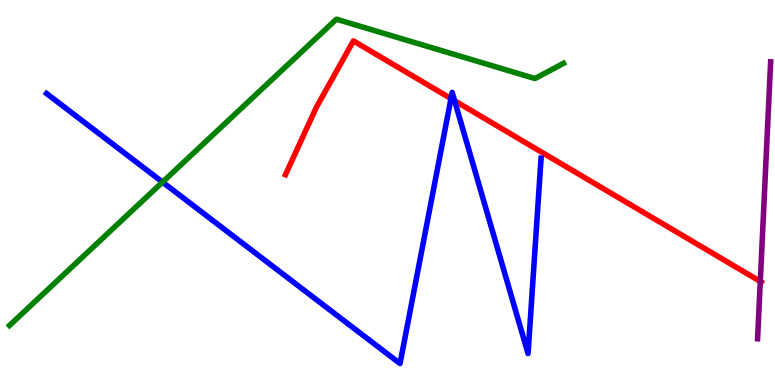[{'lines': ['blue', 'red'], 'intersections': [{'x': 5.82, 'y': 7.44}, {'x': 5.87, 'y': 7.38}]}, {'lines': ['green', 'red'], 'intersections': []}, {'lines': ['purple', 'red'], 'intersections': [{'x': 9.81, 'y': 2.69}]}, {'lines': ['blue', 'green'], 'intersections': [{'x': 2.1, 'y': 5.27}]}, {'lines': ['blue', 'purple'], 'intersections': []}, {'lines': ['green', 'purple'], 'intersections': []}]